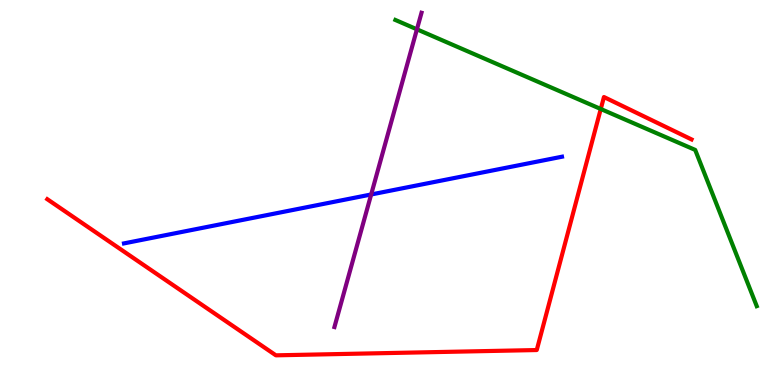[{'lines': ['blue', 'red'], 'intersections': []}, {'lines': ['green', 'red'], 'intersections': [{'x': 7.75, 'y': 7.17}]}, {'lines': ['purple', 'red'], 'intersections': []}, {'lines': ['blue', 'green'], 'intersections': []}, {'lines': ['blue', 'purple'], 'intersections': [{'x': 4.79, 'y': 4.95}]}, {'lines': ['green', 'purple'], 'intersections': [{'x': 5.38, 'y': 9.24}]}]